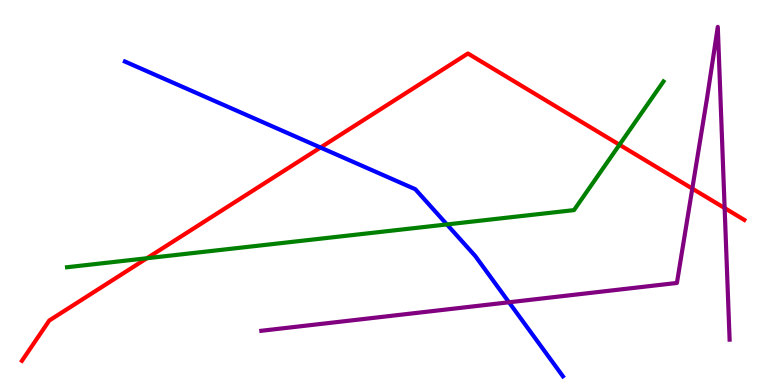[{'lines': ['blue', 'red'], 'intersections': [{'x': 4.14, 'y': 6.17}]}, {'lines': ['green', 'red'], 'intersections': [{'x': 1.9, 'y': 3.29}, {'x': 7.99, 'y': 6.24}]}, {'lines': ['purple', 'red'], 'intersections': [{'x': 8.93, 'y': 5.1}, {'x': 9.35, 'y': 4.6}]}, {'lines': ['blue', 'green'], 'intersections': [{'x': 5.77, 'y': 4.17}]}, {'lines': ['blue', 'purple'], 'intersections': [{'x': 6.57, 'y': 2.15}]}, {'lines': ['green', 'purple'], 'intersections': []}]